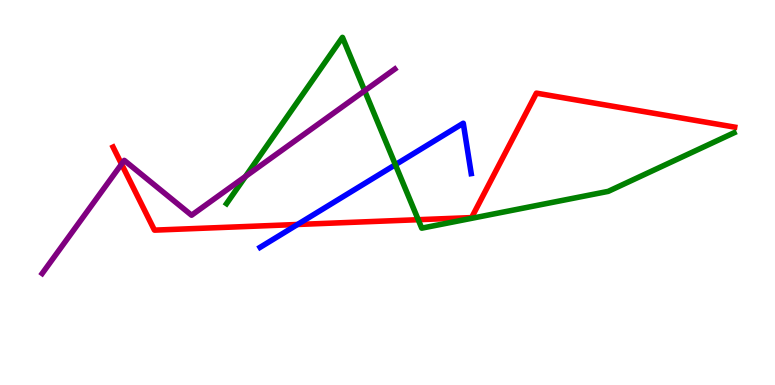[{'lines': ['blue', 'red'], 'intersections': [{'x': 3.84, 'y': 4.17}]}, {'lines': ['green', 'red'], 'intersections': [{'x': 5.4, 'y': 4.29}]}, {'lines': ['purple', 'red'], 'intersections': [{'x': 1.57, 'y': 5.74}]}, {'lines': ['blue', 'green'], 'intersections': [{'x': 5.1, 'y': 5.72}]}, {'lines': ['blue', 'purple'], 'intersections': []}, {'lines': ['green', 'purple'], 'intersections': [{'x': 3.17, 'y': 5.42}, {'x': 4.71, 'y': 7.64}]}]